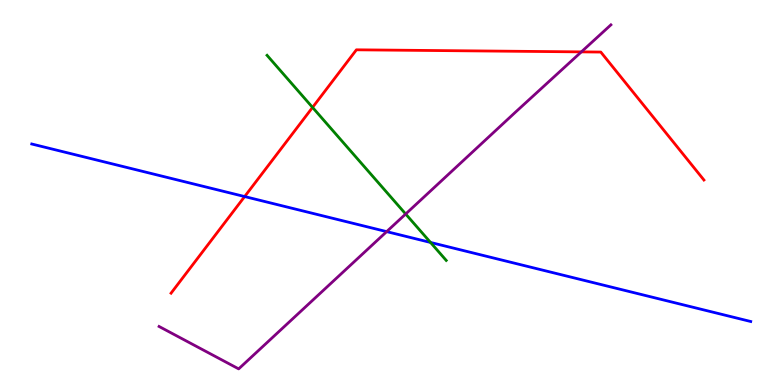[{'lines': ['blue', 'red'], 'intersections': [{'x': 3.16, 'y': 4.89}]}, {'lines': ['green', 'red'], 'intersections': [{'x': 4.03, 'y': 7.21}]}, {'lines': ['purple', 'red'], 'intersections': [{'x': 7.5, 'y': 8.65}]}, {'lines': ['blue', 'green'], 'intersections': [{'x': 5.56, 'y': 3.7}]}, {'lines': ['blue', 'purple'], 'intersections': [{'x': 4.99, 'y': 3.98}]}, {'lines': ['green', 'purple'], 'intersections': [{'x': 5.23, 'y': 4.44}]}]